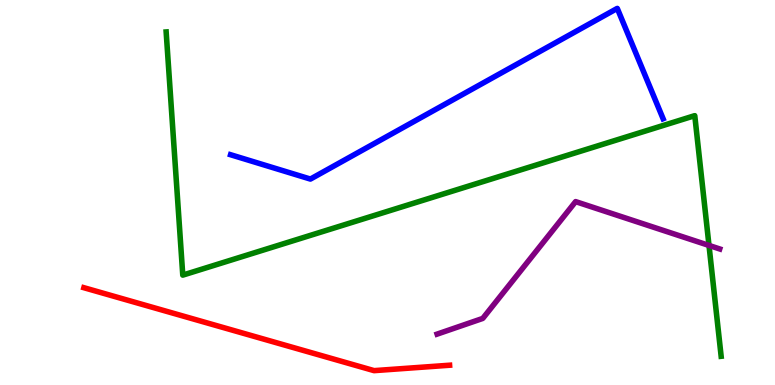[{'lines': ['blue', 'red'], 'intersections': []}, {'lines': ['green', 'red'], 'intersections': []}, {'lines': ['purple', 'red'], 'intersections': []}, {'lines': ['blue', 'green'], 'intersections': []}, {'lines': ['blue', 'purple'], 'intersections': []}, {'lines': ['green', 'purple'], 'intersections': [{'x': 9.15, 'y': 3.63}]}]